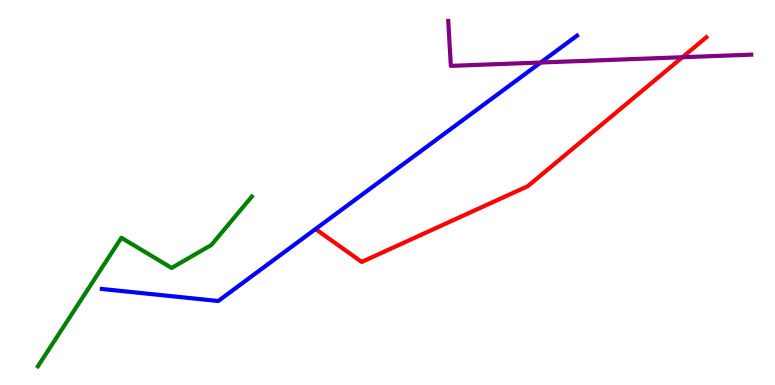[{'lines': ['blue', 'red'], 'intersections': []}, {'lines': ['green', 'red'], 'intersections': []}, {'lines': ['purple', 'red'], 'intersections': [{'x': 8.81, 'y': 8.51}]}, {'lines': ['blue', 'green'], 'intersections': []}, {'lines': ['blue', 'purple'], 'intersections': [{'x': 6.98, 'y': 8.38}]}, {'lines': ['green', 'purple'], 'intersections': []}]